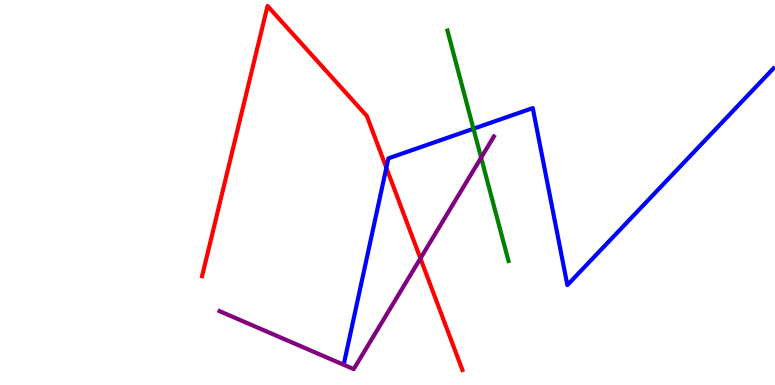[{'lines': ['blue', 'red'], 'intersections': [{'x': 4.99, 'y': 5.64}]}, {'lines': ['green', 'red'], 'intersections': []}, {'lines': ['purple', 'red'], 'intersections': [{'x': 5.42, 'y': 3.29}]}, {'lines': ['blue', 'green'], 'intersections': [{'x': 6.11, 'y': 6.66}]}, {'lines': ['blue', 'purple'], 'intersections': []}, {'lines': ['green', 'purple'], 'intersections': [{'x': 6.21, 'y': 5.9}]}]